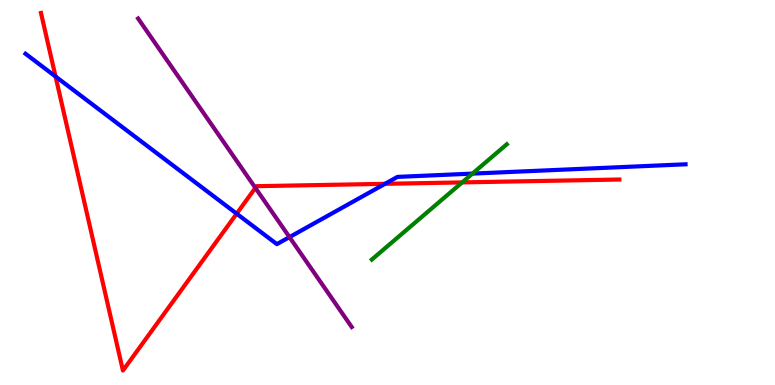[{'lines': ['blue', 'red'], 'intersections': [{'x': 0.717, 'y': 8.01}, {'x': 3.05, 'y': 4.45}, {'x': 4.97, 'y': 5.23}]}, {'lines': ['green', 'red'], 'intersections': [{'x': 5.96, 'y': 5.26}]}, {'lines': ['purple', 'red'], 'intersections': [{'x': 3.3, 'y': 5.12}]}, {'lines': ['blue', 'green'], 'intersections': [{'x': 6.1, 'y': 5.49}]}, {'lines': ['blue', 'purple'], 'intersections': [{'x': 3.74, 'y': 3.84}]}, {'lines': ['green', 'purple'], 'intersections': []}]